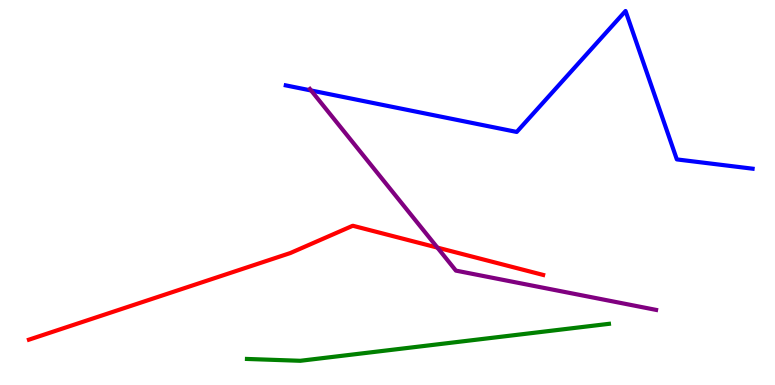[{'lines': ['blue', 'red'], 'intersections': []}, {'lines': ['green', 'red'], 'intersections': []}, {'lines': ['purple', 'red'], 'intersections': [{'x': 5.64, 'y': 3.57}]}, {'lines': ['blue', 'green'], 'intersections': []}, {'lines': ['blue', 'purple'], 'intersections': [{'x': 4.01, 'y': 7.65}]}, {'lines': ['green', 'purple'], 'intersections': []}]